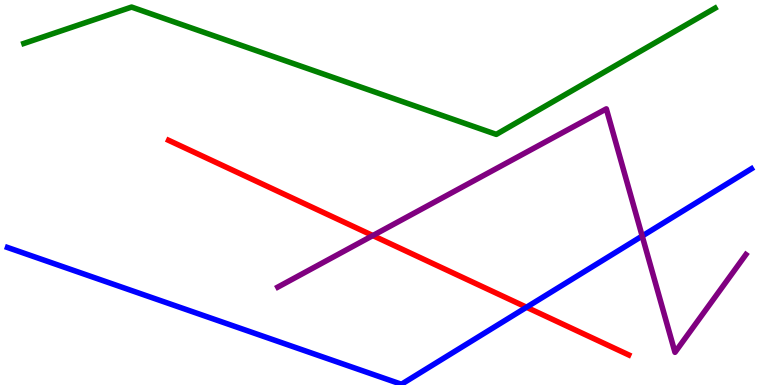[{'lines': ['blue', 'red'], 'intersections': [{'x': 6.79, 'y': 2.02}]}, {'lines': ['green', 'red'], 'intersections': []}, {'lines': ['purple', 'red'], 'intersections': [{'x': 4.81, 'y': 3.88}]}, {'lines': ['blue', 'green'], 'intersections': []}, {'lines': ['blue', 'purple'], 'intersections': [{'x': 8.29, 'y': 3.87}]}, {'lines': ['green', 'purple'], 'intersections': []}]